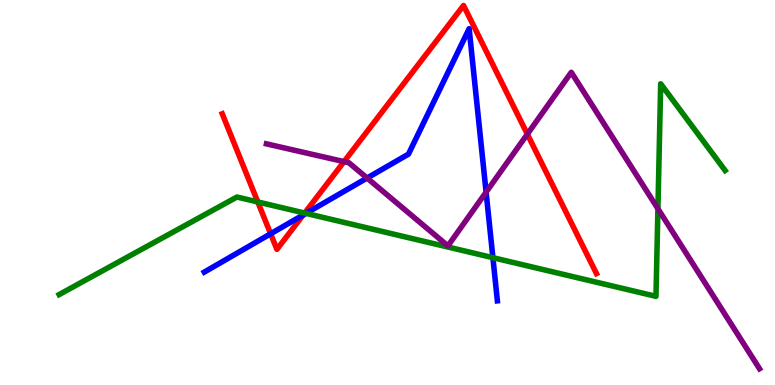[{'lines': ['blue', 'red'], 'intersections': [{'x': 3.49, 'y': 3.93}, {'x': 3.91, 'y': 4.42}]}, {'lines': ['green', 'red'], 'intersections': [{'x': 3.33, 'y': 4.75}, {'x': 3.93, 'y': 4.47}]}, {'lines': ['purple', 'red'], 'intersections': [{'x': 4.44, 'y': 5.8}, {'x': 6.8, 'y': 6.52}]}, {'lines': ['blue', 'green'], 'intersections': [{'x': 3.95, 'y': 4.46}, {'x': 6.36, 'y': 3.31}]}, {'lines': ['blue', 'purple'], 'intersections': [{'x': 4.74, 'y': 5.38}, {'x': 6.27, 'y': 5.01}]}, {'lines': ['green', 'purple'], 'intersections': [{'x': 8.49, 'y': 4.58}]}]